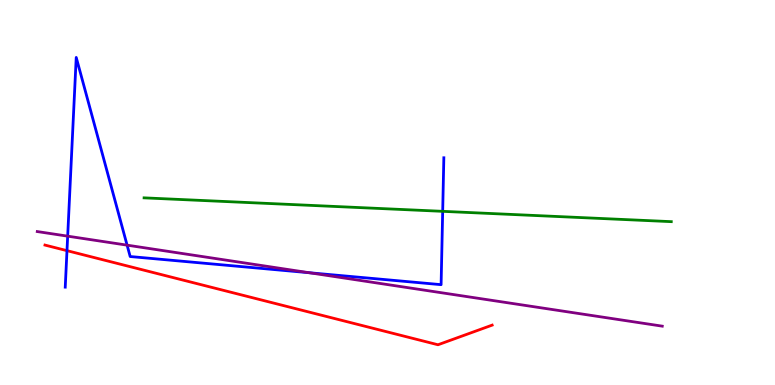[{'lines': ['blue', 'red'], 'intersections': [{'x': 0.864, 'y': 3.49}]}, {'lines': ['green', 'red'], 'intersections': []}, {'lines': ['purple', 'red'], 'intersections': []}, {'lines': ['blue', 'green'], 'intersections': [{'x': 5.71, 'y': 4.51}]}, {'lines': ['blue', 'purple'], 'intersections': [{'x': 0.873, 'y': 3.87}, {'x': 1.64, 'y': 3.63}, {'x': 3.99, 'y': 2.92}]}, {'lines': ['green', 'purple'], 'intersections': []}]